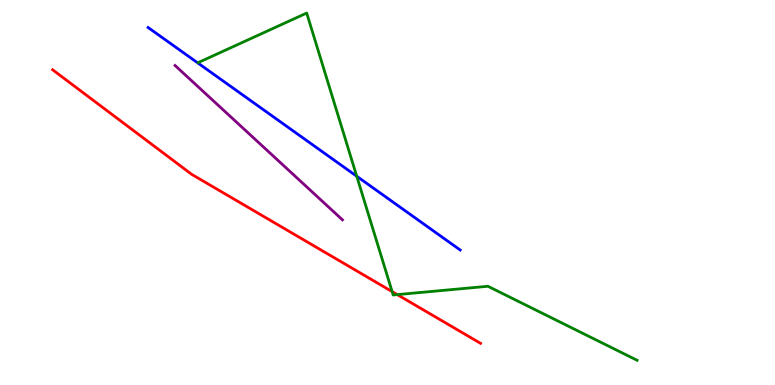[{'lines': ['blue', 'red'], 'intersections': []}, {'lines': ['green', 'red'], 'intersections': [{'x': 5.06, 'y': 2.43}, {'x': 5.13, 'y': 2.35}]}, {'lines': ['purple', 'red'], 'intersections': []}, {'lines': ['blue', 'green'], 'intersections': [{'x': 4.6, 'y': 5.42}]}, {'lines': ['blue', 'purple'], 'intersections': []}, {'lines': ['green', 'purple'], 'intersections': []}]